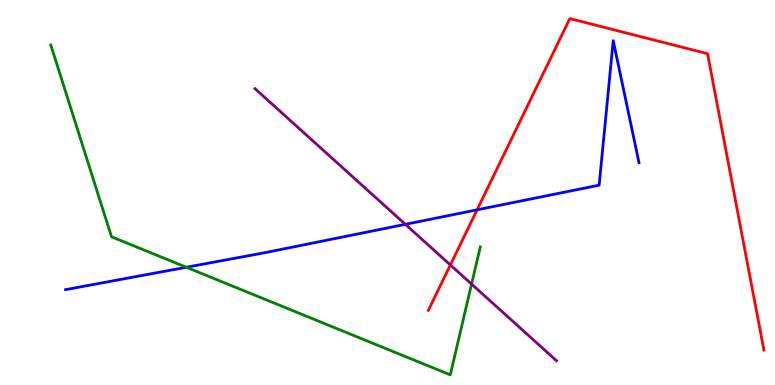[{'lines': ['blue', 'red'], 'intersections': [{'x': 6.16, 'y': 4.55}]}, {'lines': ['green', 'red'], 'intersections': []}, {'lines': ['purple', 'red'], 'intersections': [{'x': 5.81, 'y': 3.12}]}, {'lines': ['blue', 'green'], 'intersections': [{'x': 2.4, 'y': 3.06}]}, {'lines': ['blue', 'purple'], 'intersections': [{'x': 5.23, 'y': 4.17}]}, {'lines': ['green', 'purple'], 'intersections': [{'x': 6.08, 'y': 2.62}]}]